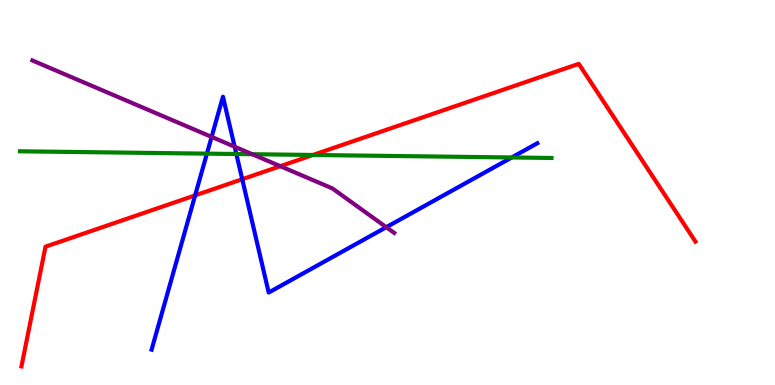[{'lines': ['blue', 'red'], 'intersections': [{'x': 2.52, 'y': 4.93}, {'x': 3.13, 'y': 5.34}]}, {'lines': ['green', 'red'], 'intersections': [{'x': 4.04, 'y': 5.97}]}, {'lines': ['purple', 'red'], 'intersections': [{'x': 3.62, 'y': 5.68}]}, {'lines': ['blue', 'green'], 'intersections': [{'x': 2.67, 'y': 6.01}, {'x': 3.05, 'y': 6.0}, {'x': 6.6, 'y': 5.91}]}, {'lines': ['blue', 'purple'], 'intersections': [{'x': 2.73, 'y': 6.44}, {'x': 3.03, 'y': 6.19}, {'x': 4.98, 'y': 4.1}]}, {'lines': ['green', 'purple'], 'intersections': [{'x': 3.25, 'y': 5.99}]}]